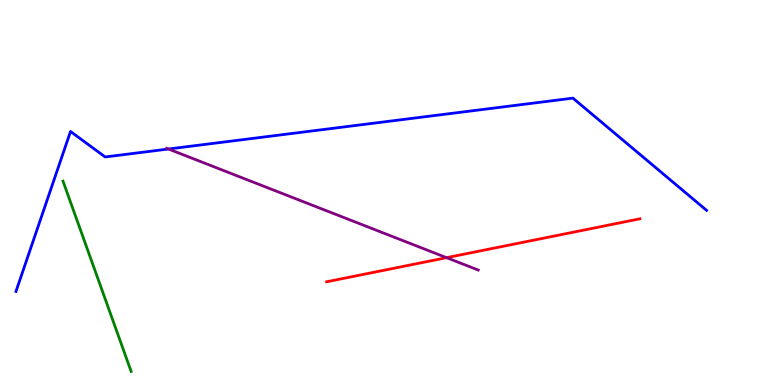[{'lines': ['blue', 'red'], 'intersections': []}, {'lines': ['green', 'red'], 'intersections': []}, {'lines': ['purple', 'red'], 'intersections': [{'x': 5.76, 'y': 3.31}]}, {'lines': ['blue', 'green'], 'intersections': []}, {'lines': ['blue', 'purple'], 'intersections': [{'x': 2.17, 'y': 6.13}]}, {'lines': ['green', 'purple'], 'intersections': []}]